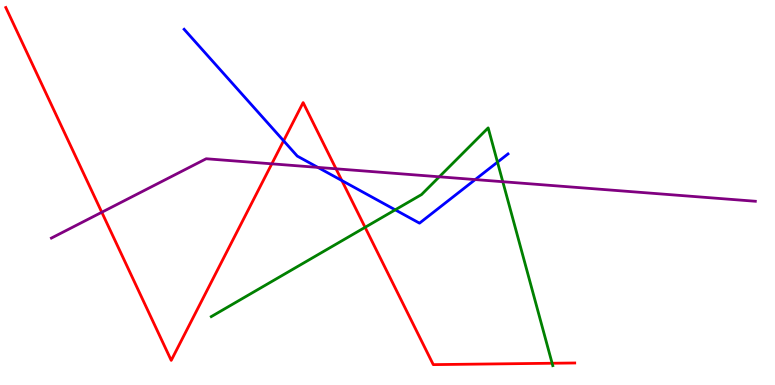[{'lines': ['blue', 'red'], 'intersections': [{'x': 3.66, 'y': 6.34}, {'x': 4.41, 'y': 5.31}]}, {'lines': ['green', 'red'], 'intersections': [{'x': 4.71, 'y': 4.1}, {'x': 7.12, 'y': 0.565}]}, {'lines': ['purple', 'red'], 'intersections': [{'x': 1.31, 'y': 4.49}, {'x': 3.51, 'y': 5.74}, {'x': 4.34, 'y': 5.62}]}, {'lines': ['blue', 'green'], 'intersections': [{'x': 5.1, 'y': 4.55}, {'x': 6.42, 'y': 5.79}]}, {'lines': ['blue', 'purple'], 'intersections': [{'x': 4.1, 'y': 5.65}, {'x': 6.13, 'y': 5.34}]}, {'lines': ['green', 'purple'], 'intersections': [{'x': 5.67, 'y': 5.41}, {'x': 6.49, 'y': 5.28}]}]